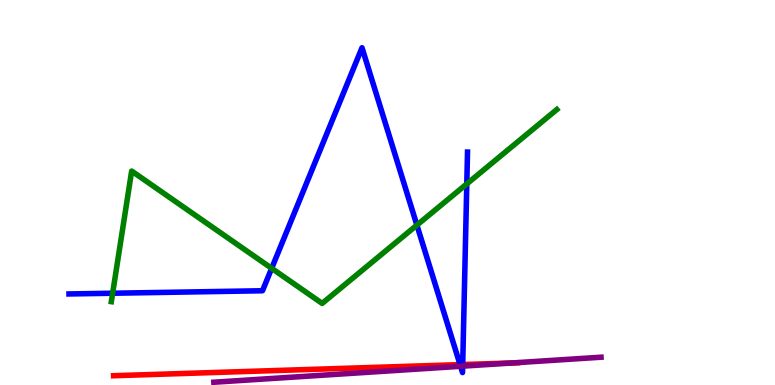[{'lines': ['blue', 'red'], 'intersections': [{'x': 5.94, 'y': 0.529}, {'x': 5.97, 'y': 0.532}]}, {'lines': ['green', 'red'], 'intersections': []}, {'lines': ['purple', 'red'], 'intersections': [{'x': 6.61, 'y': 0.573}]}, {'lines': ['blue', 'green'], 'intersections': [{'x': 1.45, 'y': 2.38}, {'x': 3.51, 'y': 3.03}, {'x': 5.38, 'y': 4.15}, {'x': 6.02, 'y': 5.22}]}, {'lines': ['blue', 'purple'], 'intersections': [{'x': 5.94, 'y': 0.486}, {'x': 5.97, 'y': 0.49}]}, {'lines': ['green', 'purple'], 'intersections': []}]